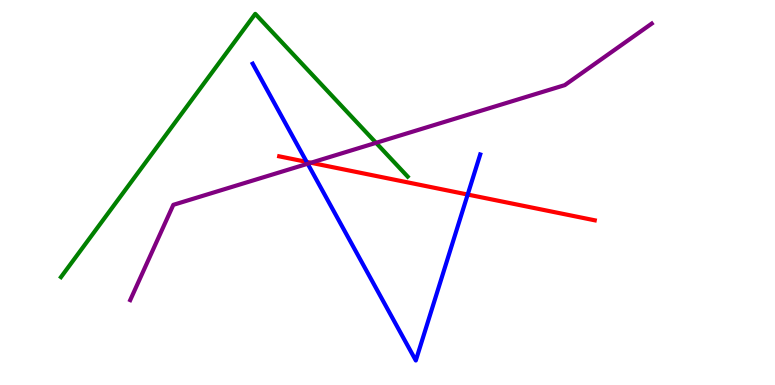[{'lines': ['blue', 'red'], 'intersections': [{'x': 3.96, 'y': 5.79}, {'x': 6.03, 'y': 4.95}]}, {'lines': ['green', 'red'], 'intersections': []}, {'lines': ['purple', 'red'], 'intersections': [{'x': 4.01, 'y': 5.77}]}, {'lines': ['blue', 'green'], 'intersections': []}, {'lines': ['blue', 'purple'], 'intersections': [{'x': 3.97, 'y': 5.75}]}, {'lines': ['green', 'purple'], 'intersections': [{'x': 4.85, 'y': 6.29}]}]